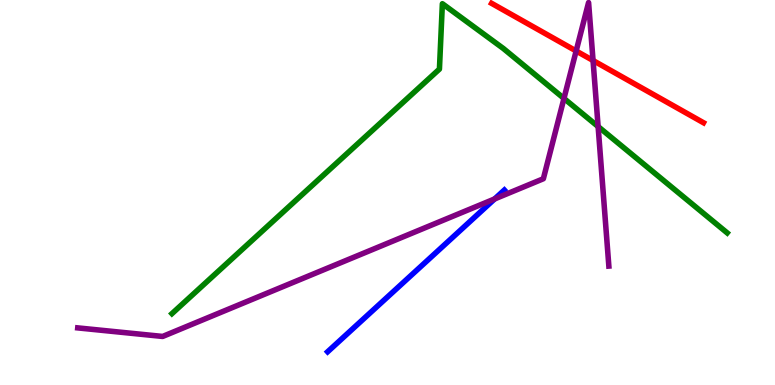[{'lines': ['blue', 'red'], 'intersections': []}, {'lines': ['green', 'red'], 'intersections': []}, {'lines': ['purple', 'red'], 'intersections': [{'x': 7.43, 'y': 8.68}, {'x': 7.65, 'y': 8.43}]}, {'lines': ['blue', 'green'], 'intersections': []}, {'lines': ['blue', 'purple'], 'intersections': [{'x': 6.38, 'y': 4.83}]}, {'lines': ['green', 'purple'], 'intersections': [{'x': 7.28, 'y': 7.44}, {'x': 7.72, 'y': 6.71}]}]